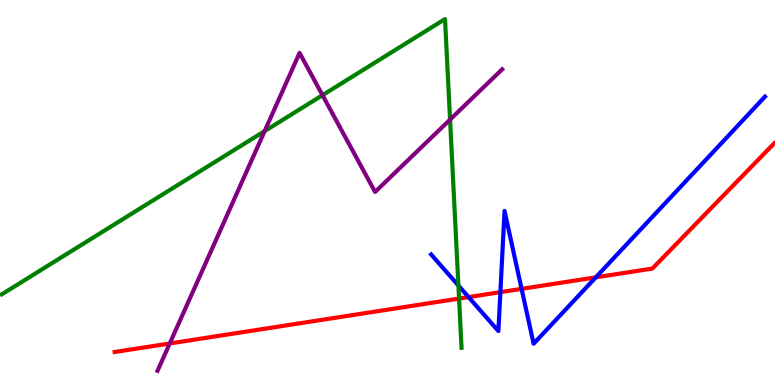[{'lines': ['blue', 'red'], 'intersections': [{'x': 6.05, 'y': 2.28}, {'x': 6.46, 'y': 2.41}, {'x': 6.73, 'y': 2.5}, {'x': 7.69, 'y': 2.8}]}, {'lines': ['green', 'red'], 'intersections': [{'x': 5.92, 'y': 2.25}]}, {'lines': ['purple', 'red'], 'intersections': [{'x': 2.19, 'y': 1.08}]}, {'lines': ['blue', 'green'], 'intersections': [{'x': 5.91, 'y': 2.58}]}, {'lines': ['blue', 'purple'], 'intersections': []}, {'lines': ['green', 'purple'], 'intersections': [{'x': 3.41, 'y': 6.59}, {'x': 4.16, 'y': 7.53}, {'x': 5.81, 'y': 6.89}]}]